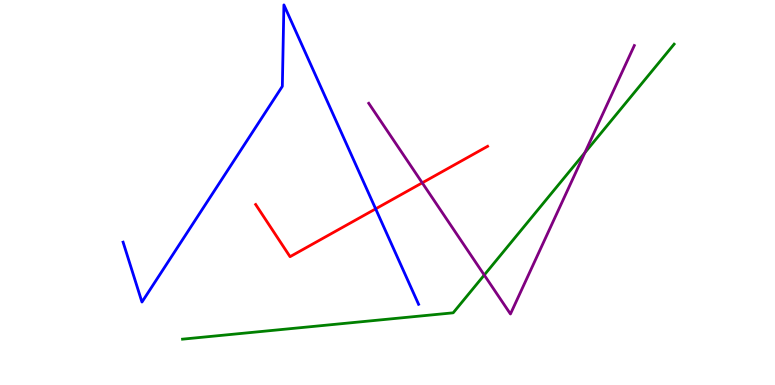[{'lines': ['blue', 'red'], 'intersections': [{'x': 4.85, 'y': 4.58}]}, {'lines': ['green', 'red'], 'intersections': []}, {'lines': ['purple', 'red'], 'intersections': [{'x': 5.45, 'y': 5.25}]}, {'lines': ['blue', 'green'], 'intersections': []}, {'lines': ['blue', 'purple'], 'intersections': []}, {'lines': ['green', 'purple'], 'intersections': [{'x': 6.25, 'y': 2.86}, {'x': 7.55, 'y': 6.03}]}]